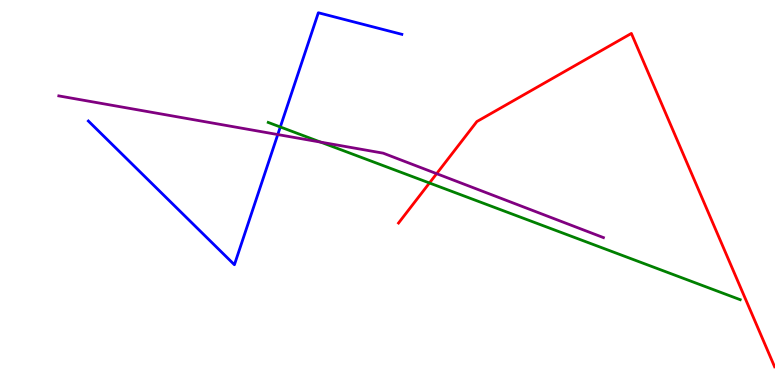[{'lines': ['blue', 'red'], 'intersections': []}, {'lines': ['green', 'red'], 'intersections': [{'x': 5.54, 'y': 5.25}]}, {'lines': ['purple', 'red'], 'intersections': [{'x': 5.63, 'y': 5.49}]}, {'lines': ['blue', 'green'], 'intersections': [{'x': 3.62, 'y': 6.7}]}, {'lines': ['blue', 'purple'], 'intersections': [{'x': 3.58, 'y': 6.51}]}, {'lines': ['green', 'purple'], 'intersections': [{'x': 4.14, 'y': 6.31}]}]